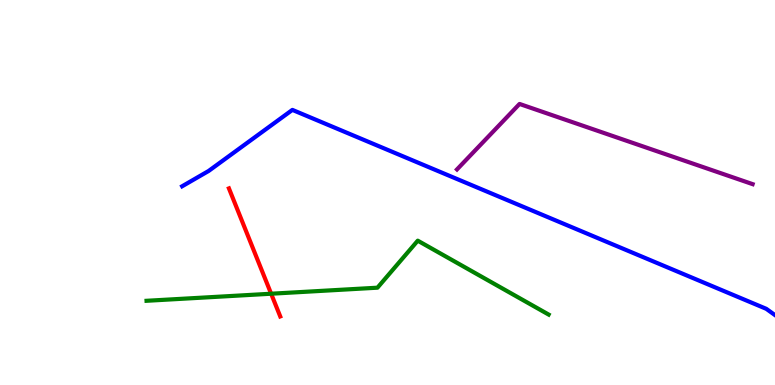[{'lines': ['blue', 'red'], 'intersections': []}, {'lines': ['green', 'red'], 'intersections': [{'x': 3.5, 'y': 2.37}]}, {'lines': ['purple', 'red'], 'intersections': []}, {'lines': ['blue', 'green'], 'intersections': []}, {'lines': ['blue', 'purple'], 'intersections': []}, {'lines': ['green', 'purple'], 'intersections': []}]